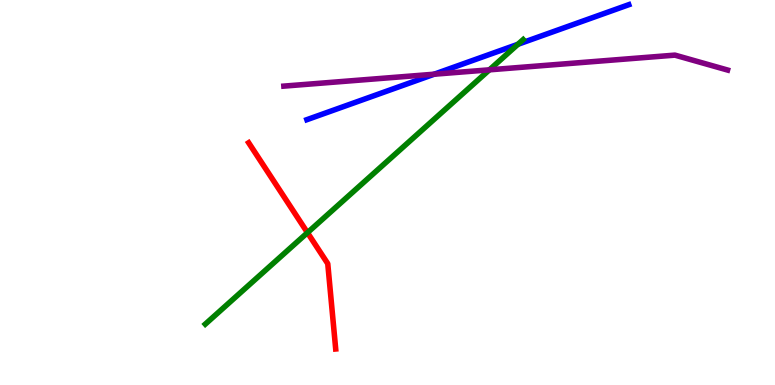[{'lines': ['blue', 'red'], 'intersections': []}, {'lines': ['green', 'red'], 'intersections': [{'x': 3.97, 'y': 3.96}]}, {'lines': ['purple', 'red'], 'intersections': []}, {'lines': ['blue', 'green'], 'intersections': [{'x': 6.68, 'y': 8.85}]}, {'lines': ['blue', 'purple'], 'intersections': [{'x': 5.6, 'y': 8.07}]}, {'lines': ['green', 'purple'], 'intersections': [{'x': 6.31, 'y': 8.19}]}]